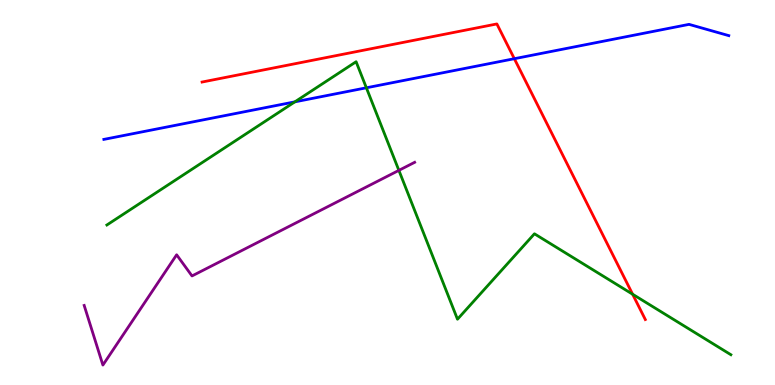[{'lines': ['blue', 'red'], 'intersections': [{'x': 6.64, 'y': 8.48}]}, {'lines': ['green', 'red'], 'intersections': [{'x': 8.16, 'y': 2.36}]}, {'lines': ['purple', 'red'], 'intersections': []}, {'lines': ['blue', 'green'], 'intersections': [{'x': 3.8, 'y': 7.35}, {'x': 4.73, 'y': 7.72}]}, {'lines': ['blue', 'purple'], 'intersections': []}, {'lines': ['green', 'purple'], 'intersections': [{'x': 5.15, 'y': 5.57}]}]